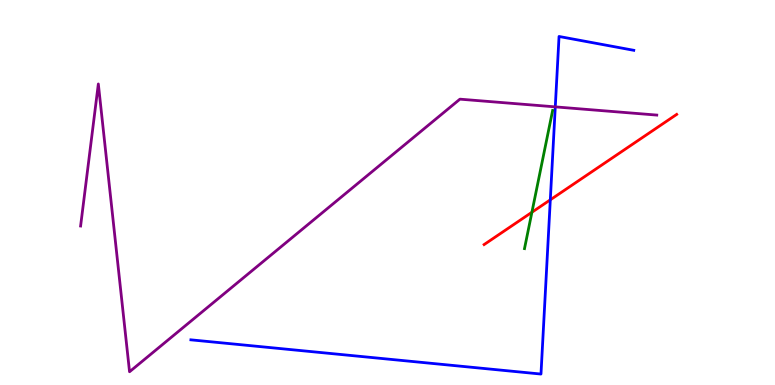[{'lines': ['blue', 'red'], 'intersections': [{'x': 7.1, 'y': 4.81}]}, {'lines': ['green', 'red'], 'intersections': [{'x': 6.86, 'y': 4.49}]}, {'lines': ['purple', 'red'], 'intersections': []}, {'lines': ['blue', 'green'], 'intersections': []}, {'lines': ['blue', 'purple'], 'intersections': [{'x': 7.16, 'y': 7.22}]}, {'lines': ['green', 'purple'], 'intersections': []}]